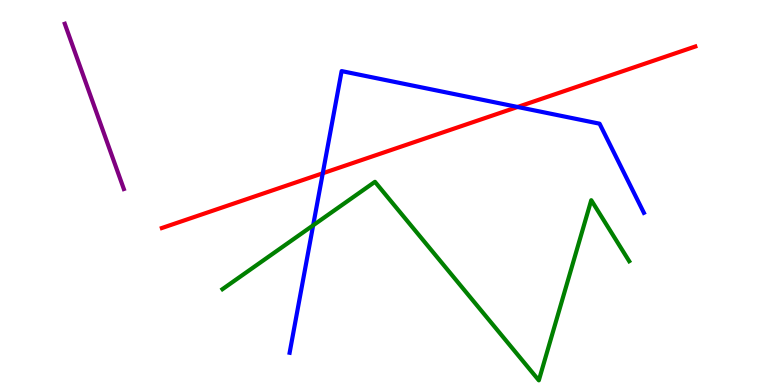[{'lines': ['blue', 'red'], 'intersections': [{'x': 4.16, 'y': 5.5}, {'x': 6.68, 'y': 7.22}]}, {'lines': ['green', 'red'], 'intersections': []}, {'lines': ['purple', 'red'], 'intersections': []}, {'lines': ['blue', 'green'], 'intersections': [{'x': 4.04, 'y': 4.15}]}, {'lines': ['blue', 'purple'], 'intersections': []}, {'lines': ['green', 'purple'], 'intersections': []}]